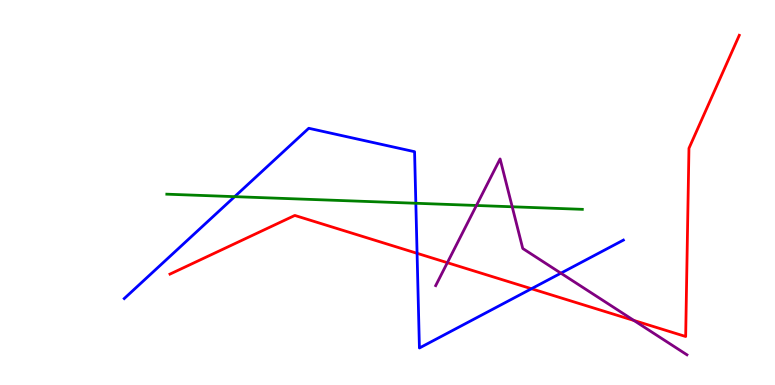[{'lines': ['blue', 'red'], 'intersections': [{'x': 5.38, 'y': 3.42}, {'x': 6.86, 'y': 2.5}]}, {'lines': ['green', 'red'], 'intersections': []}, {'lines': ['purple', 'red'], 'intersections': [{'x': 5.77, 'y': 3.18}, {'x': 8.18, 'y': 1.68}]}, {'lines': ['blue', 'green'], 'intersections': [{'x': 3.03, 'y': 4.89}, {'x': 5.37, 'y': 4.72}]}, {'lines': ['blue', 'purple'], 'intersections': [{'x': 7.24, 'y': 2.9}]}, {'lines': ['green', 'purple'], 'intersections': [{'x': 6.15, 'y': 4.66}, {'x': 6.61, 'y': 4.63}]}]